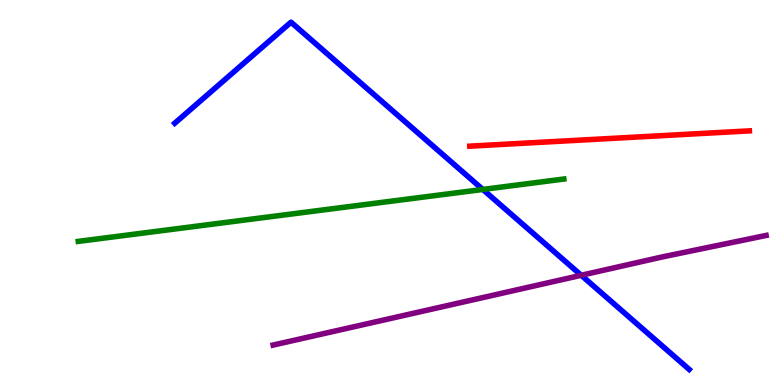[{'lines': ['blue', 'red'], 'intersections': []}, {'lines': ['green', 'red'], 'intersections': []}, {'lines': ['purple', 'red'], 'intersections': []}, {'lines': ['blue', 'green'], 'intersections': [{'x': 6.23, 'y': 5.08}]}, {'lines': ['blue', 'purple'], 'intersections': [{'x': 7.5, 'y': 2.85}]}, {'lines': ['green', 'purple'], 'intersections': []}]